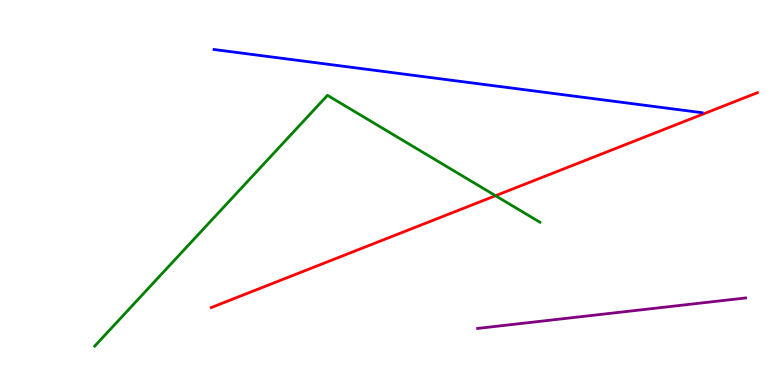[{'lines': ['blue', 'red'], 'intersections': []}, {'lines': ['green', 'red'], 'intersections': [{'x': 6.39, 'y': 4.92}]}, {'lines': ['purple', 'red'], 'intersections': []}, {'lines': ['blue', 'green'], 'intersections': []}, {'lines': ['blue', 'purple'], 'intersections': []}, {'lines': ['green', 'purple'], 'intersections': []}]